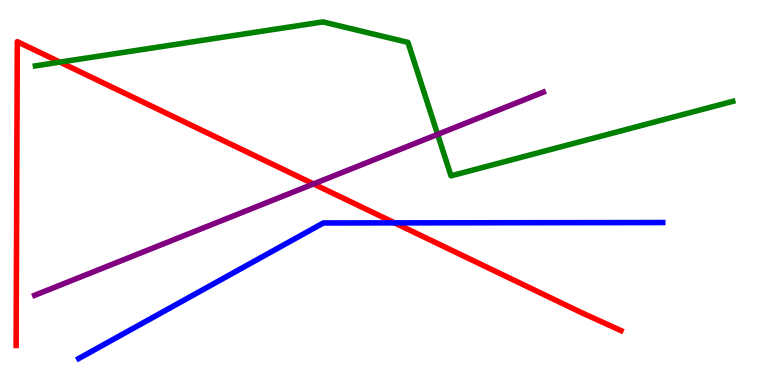[{'lines': ['blue', 'red'], 'intersections': [{'x': 5.09, 'y': 4.21}]}, {'lines': ['green', 'red'], 'intersections': [{'x': 0.773, 'y': 8.39}]}, {'lines': ['purple', 'red'], 'intersections': [{'x': 4.05, 'y': 5.22}]}, {'lines': ['blue', 'green'], 'intersections': []}, {'lines': ['blue', 'purple'], 'intersections': []}, {'lines': ['green', 'purple'], 'intersections': [{'x': 5.65, 'y': 6.51}]}]